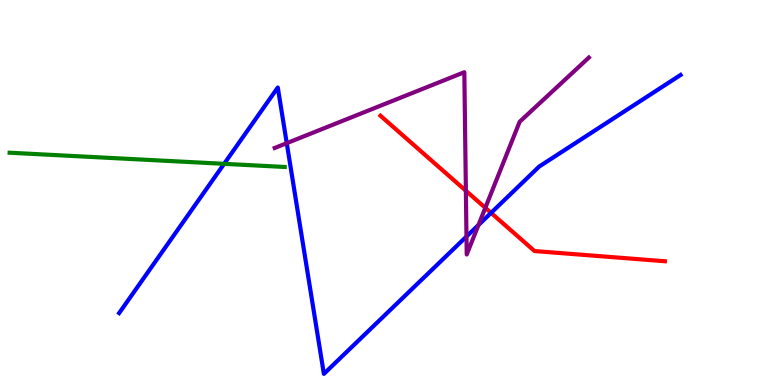[{'lines': ['blue', 'red'], 'intersections': [{'x': 6.34, 'y': 4.47}]}, {'lines': ['green', 'red'], 'intersections': []}, {'lines': ['purple', 'red'], 'intersections': [{'x': 6.01, 'y': 5.05}, {'x': 6.26, 'y': 4.6}]}, {'lines': ['blue', 'green'], 'intersections': [{'x': 2.89, 'y': 5.74}]}, {'lines': ['blue', 'purple'], 'intersections': [{'x': 3.7, 'y': 6.28}, {'x': 6.02, 'y': 3.86}, {'x': 6.17, 'y': 4.16}]}, {'lines': ['green', 'purple'], 'intersections': []}]